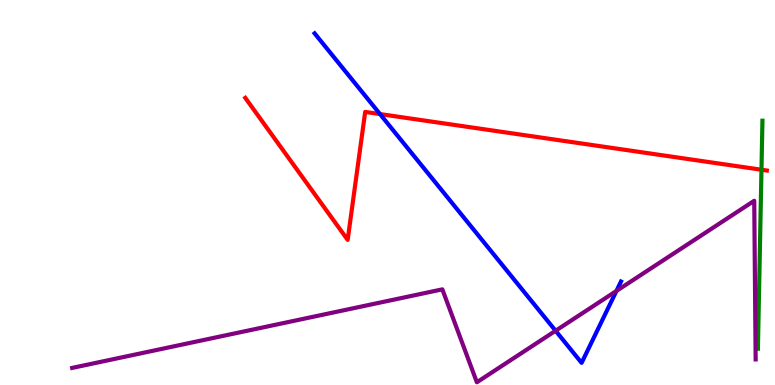[{'lines': ['blue', 'red'], 'intersections': [{'x': 4.9, 'y': 7.04}]}, {'lines': ['green', 'red'], 'intersections': [{'x': 9.83, 'y': 5.59}]}, {'lines': ['purple', 'red'], 'intersections': []}, {'lines': ['blue', 'green'], 'intersections': []}, {'lines': ['blue', 'purple'], 'intersections': [{'x': 7.17, 'y': 1.41}, {'x': 7.95, 'y': 2.44}]}, {'lines': ['green', 'purple'], 'intersections': []}]